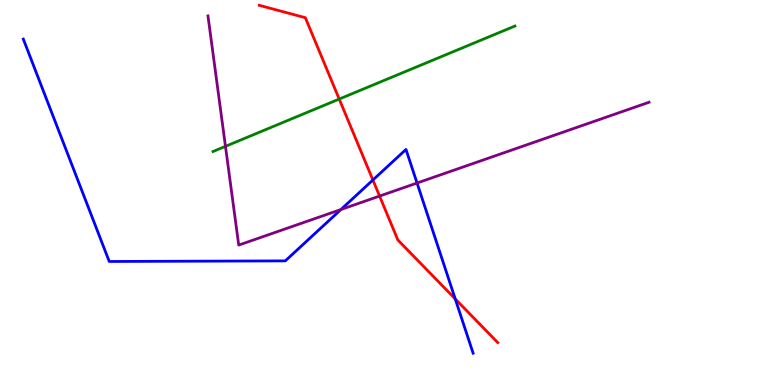[{'lines': ['blue', 'red'], 'intersections': [{'x': 4.81, 'y': 5.32}, {'x': 5.87, 'y': 2.24}]}, {'lines': ['green', 'red'], 'intersections': [{'x': 4.38, 'y': 7.43}]}, {'lines': ['purple', 'red'], 'intersections': [{'x': 4.9, 'y': 4.91}]}, {'lines': ['blue', 'green'], 'intersections': []}, {'lines': ['blue', 'purple'], 'intersections': [{'x': 4.4, 'y': 4.56}, {'x': 5.38, 'y': 5.25}]}, {'lines': ['green', 'purple'], 'intersections': [{'x': 2.91, 'y': 6.2}]}]